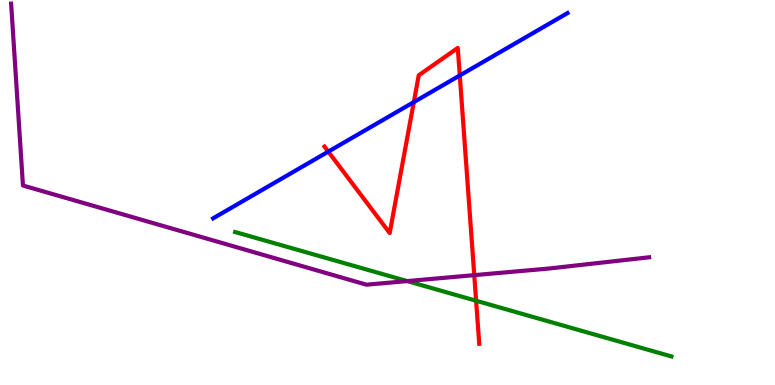[{'lines': ['blue', 'red'], 'intersections': [{'x': 4.24, 'y': 6.06}, {'x': 5.34, 'y': 7.35}, {'x': 5.93, 'y': 8.04}]}, {'lines': ['green', 'red'], 'intersections': [{'x': 6.14, 'y': 2.19}]}, {'lines': ['purple', 'red'], 'intersections': [{'x': 6.12, 'y': 2.85}]}, {'lines': ['blue', 'green'], 'intersections': []}, {'lines': ['blue', 'purple'], 'intersections': []}, {'lines': ['green', 'purple'], 'intersections': [{'x': 5.25, 'y': 2.7}]}]